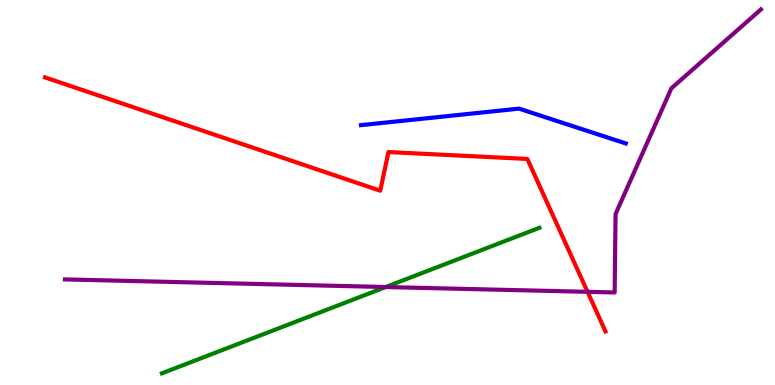[{'lines': ['blue', 'red'], 'intersections': []}, {'lines': ['green', 'red'], 'intersections': []}, {'lines': ['purple', 'red'], 'intersections': [{'x': 7.58, 'y': 2.42}]}, {'lines': ['blue', 'green'], 'intersections': []}, {'lines': ['blue', 'purple'], 'intersections': []}, {'lines': ['green', 'purple'], 'intersections': [{'x': 4.98, 'y': 2.54}]}]